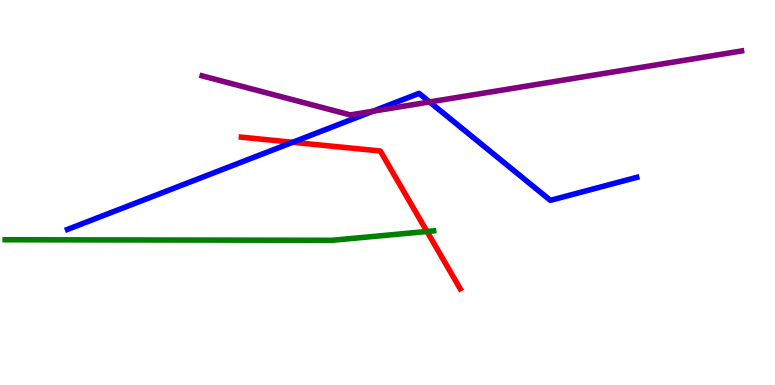[{'lines': ['blue', 'red'], 'intersections': [{'x': 3.78, 'y': 6.3}]}, {'lines': ['green', 'red'], 'intersections': [{'x': 5.51, 'y': 3.99}]}, {'lines': ['purple', 'red'], 'intersections': []}, {'lines': ['blue', 'green'], 'intersections': []}, {'lines': ['blue', 'purple'], 'intersections': [{'x': 4.81, 'y': 7.11}, {'x': 5.54, 'y': 7.35}]}, {'lines': ['green', 'purple'], 'intersections': []}]